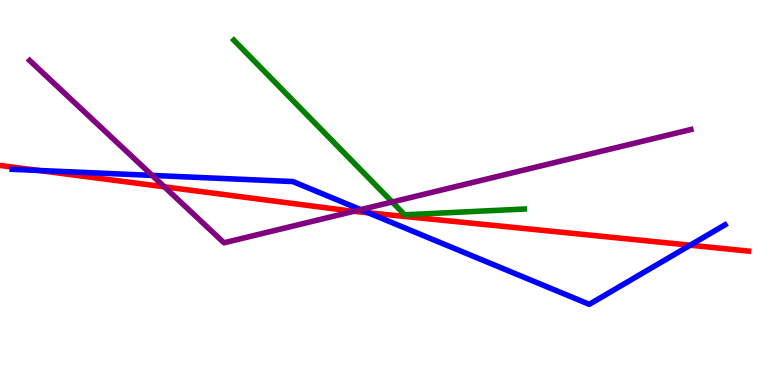[{'lines': ['blue', 'red'], 'intersections': [{'x': 0.497, 'y': 5.57}, {'x': 4.75, 'y': 4.47}, {'x': 8.91, 'y': 3.63}]}, {'lines': ['green', 'red'], 'intersections': []}, {'lines': ['purple', 'red'], 'intersections': [{'x': 2.12, 'y': 5.15}, {'x': 4.56, 'y': 4.51}]}, {'lines': ['blue', 'green'], 'intersections': []}, {'lines': ['blue', 'purple'], 'intersections': [{'x': 1.96, 'y': 5.44}, {'x': 4.65, 'y': 4.55}]}, {'lines': ['green', 'purple'], 'intersections': [{'x': 5.06, 'y': 4.75}]}]